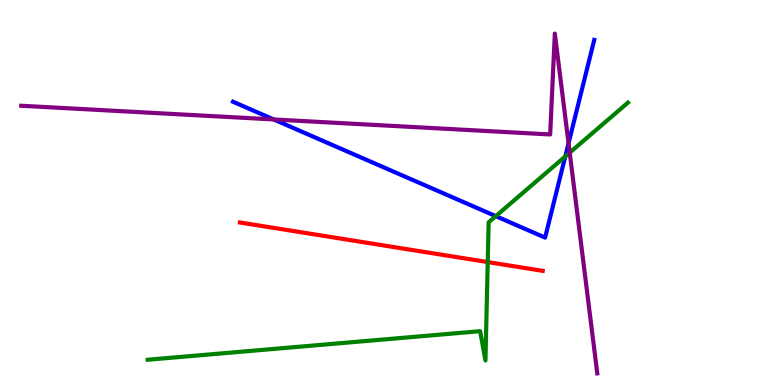[{'lines': ['blue', 'red'], 'intersections': []}, {'lines': ['green', 'red'], 'intersections': [{'x': 6.29, 'y': 3.19}]}, {'lines': ['purple', 'red'], 'intersections': []}, {'lines': ['blue', 'green'], 'intersections': [{'x': 6.4, 'y': 4.39}, {'x': 7.29, 'y': 5.94}]}, {'lines': ['blue', 'purple'], 'intersections': [{'x': 3.53, 'y': 6.9}, {'x': 7.34, 'y': 6.28}]}, {'lines': ['green', 'purple'], 'intersections': [{'x': 7.35, 'y': 6.04}]}]